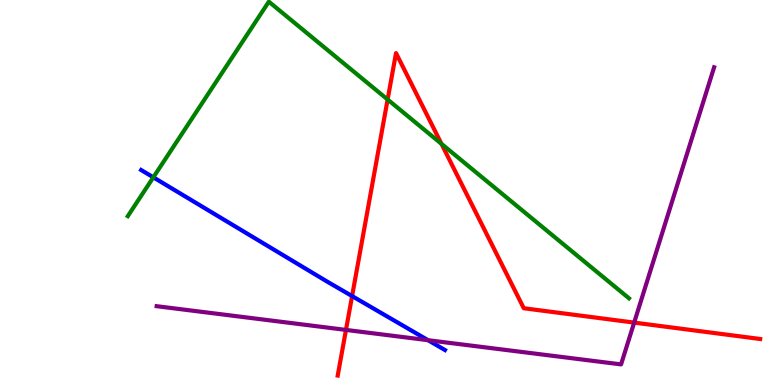[{'lines': ['blue', 'red'], 'intersections': [{'x': 4.54, 'y': 2.31}]}, {'lines': ['green', 'red'], 'intersections': [{'x': 5.0, 'y': 7.42}, {'x': 5.7, 'y': 6.26}]}, {'lines': ['purple', 'red'], 'intersections': [{'x': 4.46, 'y': 1.43}, {'x': 8.18, 'y': 1.62}]}, {'lines': ['blue', 'green'], 'intersections': [{'x': 1.98, 'y': 5.39}]}, {'lines': ['blue', 'purple'], 'intersections': [{'x': 5.52, 'y': 1.16}]}, {'lines': ['green', 'purple'], 'intersections': []}]